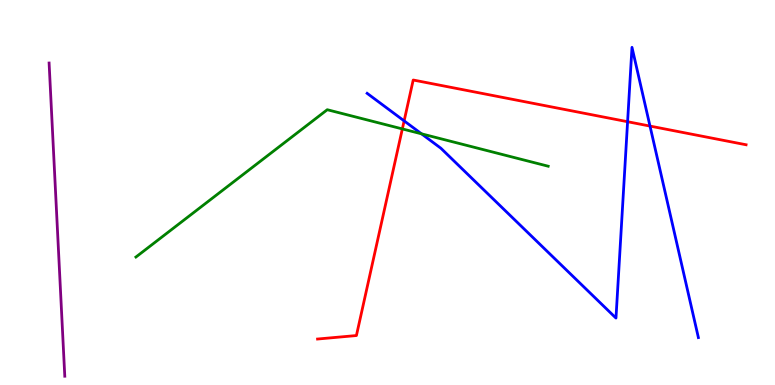[{'lines': ['blue', 'red'], 'intersections': [{'x': 5.21, 'y': 6.86}, {'x': 8.1, 'y': 6.84}, {'x': 8.39, 'y': 6.73}]}, {'lines': ['green', 'red'], 'intersections': [{'x': 5.19, 'y': 6.65}]}, {'lines': ['purple', 'red'], 'intersections': []}, {'lines': ['blue', 'green'], 'intersections': [{'x': 5.44, 'y': 6.52}]}, {'lines': ['blue', 'purple'], 'intersections': []}, {'lines': ['green', 'purple'], 'intersections': []}]